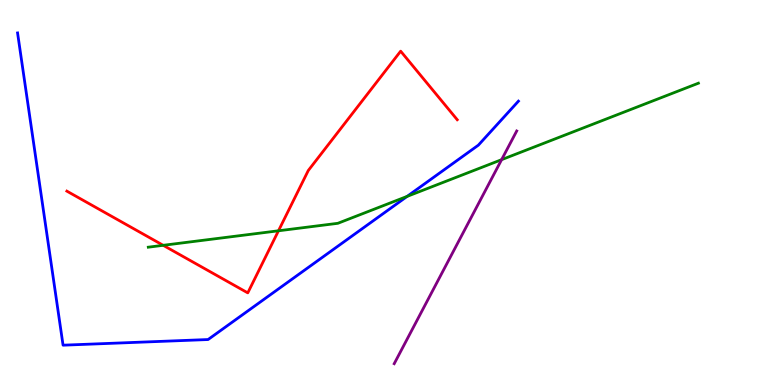[{'lines': ['blue', 'red'], 'intersections': []}, {'lines': ['green', 'red'], 'intersections': [{'x': 2.11, 'y': 3.63}, {'x': 3.59, 'y': 4.01}]}, {'lines': ['purple', 'red'], 'intersections': []}, {'lines': ['blue', 'green'], 'intersections': [{'x': 5.25, 'y': 4.9}]}, {'lines': ['blue', 'purple'], 'intersections': []}, {'lines': ['green', 'purple'], 'intersections': [{'x': 6.47, 'y': 5.85}]}]